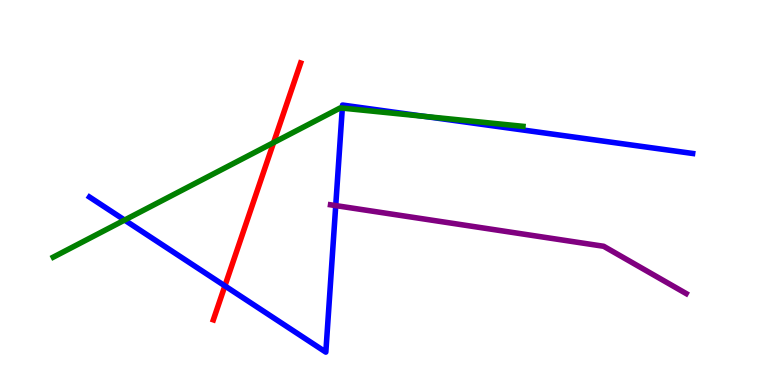[{'lines': ['blue', 'red'], 'intersections': [{'x': 2.9, 'y': 2.57}]}, {'lines': ['green', 'red'], 'intersections': [{'x': 3.53, 'y': 6.3}]}, {'lines': ['purple', 'red'], 'intersections': []}, {'lines': ['blue', 'green'], 'intersections': [{'x': 1.61, 'y': 4.28}, {'x': 4.42, 'y': 7.19}, {'x': 5.48, 'y': 6.98}]}, {'lines': ['blue', 'purple'], 'intersections': [{'x': 4.33, 'y': 4.66}]}, {'lines': ['green', 'purple'], 'intersections': []}]